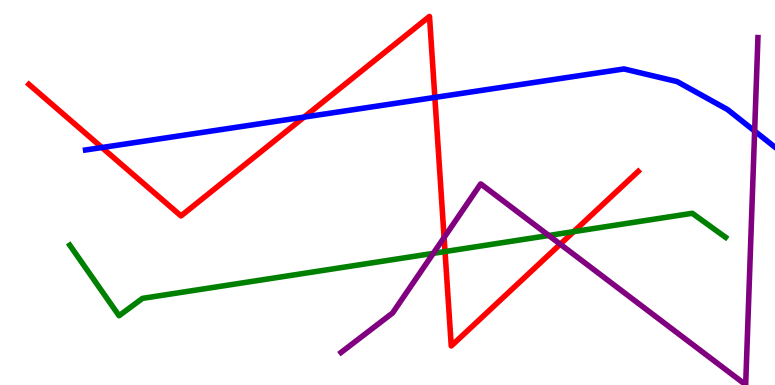[{'lines': ['blue', 'red'], 'intersections': [{'x': 1.32, 'y': 6.17}, {'x': 3.92, 'y': 6.96}, {'x': 5.61, 'y': 7.47}]}, {'lines': ['green', 'red'], 'intersections': [{'x': 5.74, 'y': 3.47}, {'x': 7.4, 'y': 3.98}]}, {'lines': ['purple', 'red'], 'intersections': [{'x': 5.73, 'y': 3.83}, {'x': 7.23, 'y': 3.66}]}, {'lines': ['blue', 'green'], 'intersections': []}, {'lines': ['blue', 'purple'], 'intersections': [{'x': 9.74, 'y': 6.6}]}, {'lines': ['green', 'purple'], 'intersections': [{'x': 5.59, 'y': 3.42}, {'x': 7.08, 'y': 3.88}]}]